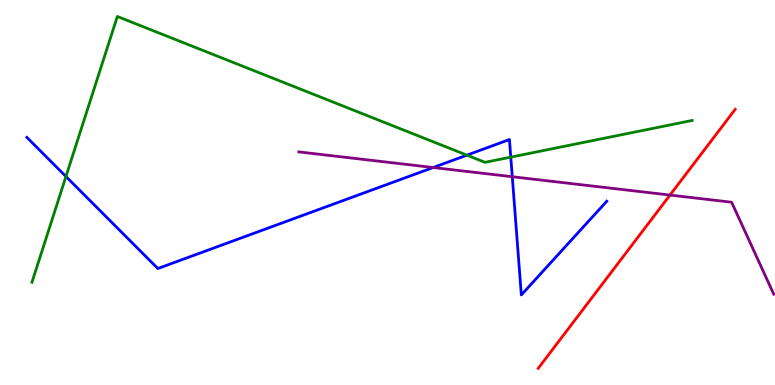[{'lines': ['blue', 'red'], 'intersections': []}, {'lines': ['green', 'red'], 'intersections': []}, {'lines': ['purple', 'red'], 'intersections': [{'x': 8.65, 'y': 4.93}]}, {'lines': ['blue', 'green'], 'intersections': [{'x': 0.851, 'y': 5.42}, {'x': 6.02, 'y': 5.97}, {'x': 6.59, 'y': 5.92}]}, {'lines': ['blue', 'purple'], 'intersections': [{'x': 5.59, 'y': 5.65}, {'x': 6.61, 'y': 5.41}]}, {'lines': ['green', 'purple'], 'intersections': []}]